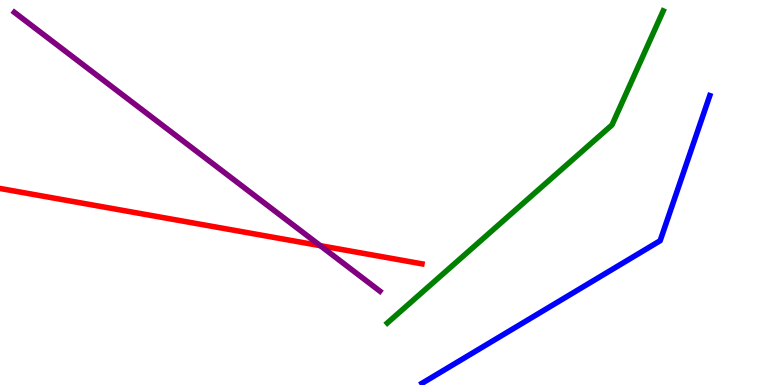[{'lines': ['blue', 'red'], 'intersections': []}, {'lines': ['green', 'red'], 'intersections': []}, {'lines': ['purple', 'red'], 'intersections': [{'x': 4.13, 'y': 3.62}]}, {'lines': ['blue', 'green'], 'intersections': []}, {'lines': ['blue', 'purple'], 'intersections': []}, {'lines': ['green', 'purple'], 'intersections': []}]